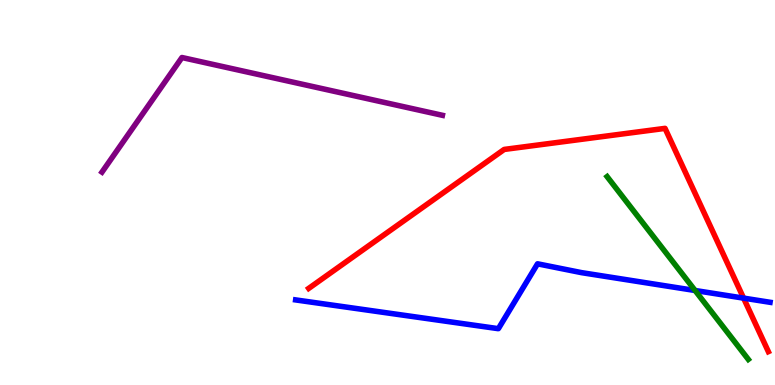[{'lines': ['blue', 'red'], 'intersections': [{'x': 9.59, 'y': 2.26}]}, {'lines': ['green', 'red'], 'intersections': []}, {'lines': ['purple', 'red'], 'intersections': []}, {'lines': ['blue', 'green'], 'intersections': [{'x': 8.97, 'y': 2.45}]}, {'lines': ['blue', 'purple'], 'intersections': []}, {'lines': ['green', 'purple'], 'intersections': []}]